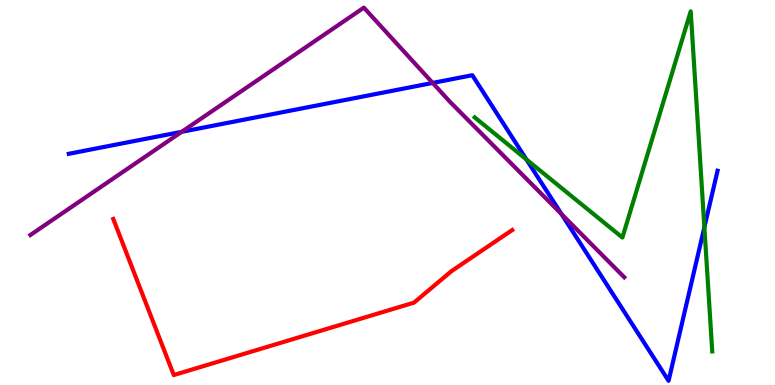[{'lines': ['blue', 'red'], 'intersections': []}, {'lines': ['green', 'red'], 'intersections': []}, {'lines': ['purple', 'red'], 'intersections': []}, {'lines': ['blue', 'green'], 'intersections': [{'x': 6.79, 'y': 5.86}, {'x': 9.09, 'y': 4.1}]}, {'lines': ['blue', 'purple'], 'intersections': [{'x': 2.35, 'y': 6.58}, {'x': 5.58, 'y': 7.85}, {'x': 7.25, 'y': 4.44}]}, {'lines': ['green', 'purple'], 'intersections': []}]